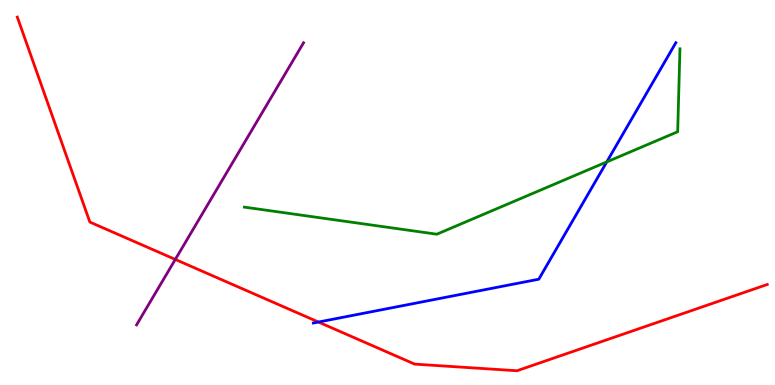[{'lines': ['blue', 'red'], 'intersections': [{'x': 4.11, 'y': 1.64}]}, {'lines': ['green', 'red'], 'intersections': []}, {'lines': ['purple', 'red'], 'intersections': [{'x': 2.26, 'y': 3.26}]}, {'lines': ['blue', 'green'], 'intersections': [{'x': 7.83, 'y': 5.79}]}, {'lines': ['blue', 'purple'], 'intersections': []}, {'lines': ['green', 'purple'], 'intersections': []}]